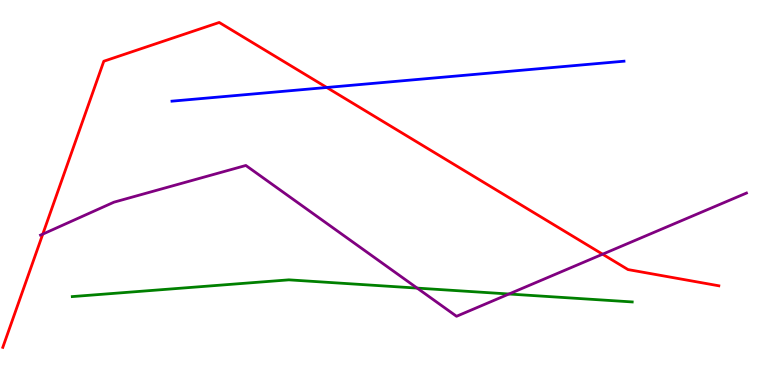[{'lines': ['blue', 'red'], 'intersections': [{'x': 4.22, 'y': 7.73}]}, {'lines': ['green', 'red'], 'intersections': []}, {'lines': ['purple', 'red'], 'intersections': [{'x': 0.552, 'y': 3.92}, {'x': 7.78, 'y': 3.4}]}, {'lines': ['blue', 'green'], 'intersections': []}, {'lines': ['blue', 'purple'], 'intersections': []}, {'lines': ['green', 'purple'], 'intersections': [{'x': 5.38, 'y': 2.52}, {'x': 6.57, 'y': 2.36}]}]